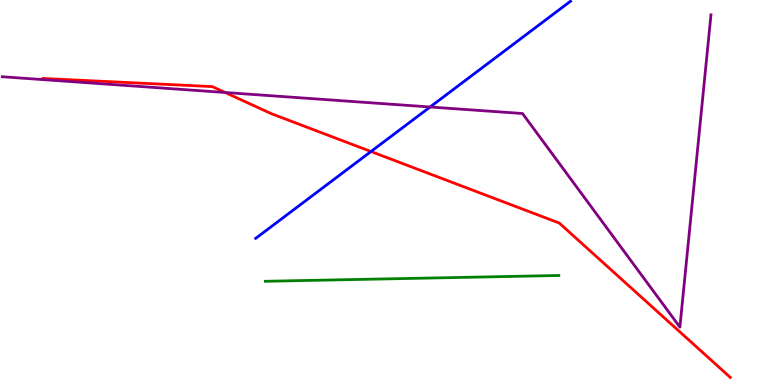[{'lines': ['blue', 'red'], 'intersections': [{'x': 4.79, 'y': 6.06}]}, {'lines': ['green', 'red'], 'intersections': []}, {'lines': ['purple', 'red'], 'intersections': [{'x': 2.9, 'y': 7.6}]}, {'lines': ['blue', 'green'], 'intersections': []}, {'lines': ['blue', 'purple'], 'intersections': [{'x': 5.55, 'y': 7.22}]}, {'lines': ['green', 'purple'], 'intersections': []}]